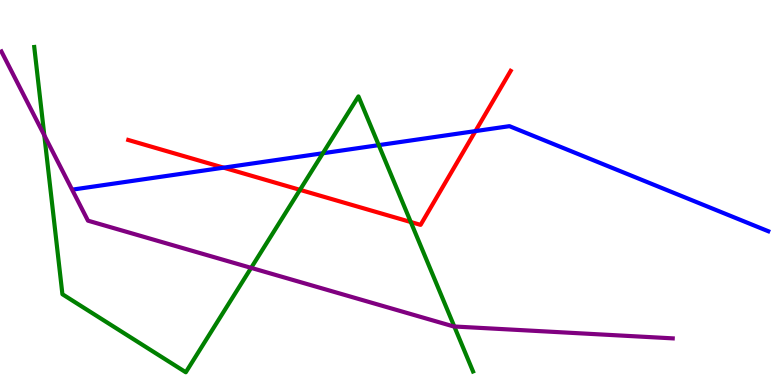[{'lines': ['blue', 'red'], 'intersections': [{'x': 2.89, 'y': 5.65}, {'x': 6.13, 'y': 6.59}]}, {'lines': ['green', 'red'], 'intersections': [{'x': 3.87, 'y': 5.07}, {'x': 5.3, 'y': 4.23}]}, {'lines': ['purple', 'red'], 'intersections': []}, {'lines': ['blue', 'green'], 'intersections': [{'x': 4.17, 'y': 6.02}, {'x': 4.89, 'y': 6.23}]}, {'lines': ['blue', 'purple'], 'intersections': []}, {'lines': ['green', 'purple'], 'intersections': [{'x': 0.572, 'y': 6.48}, {'x': 3.24, 'y': 3.04}, {'x': 5.86, 'y': 1.52}]}]